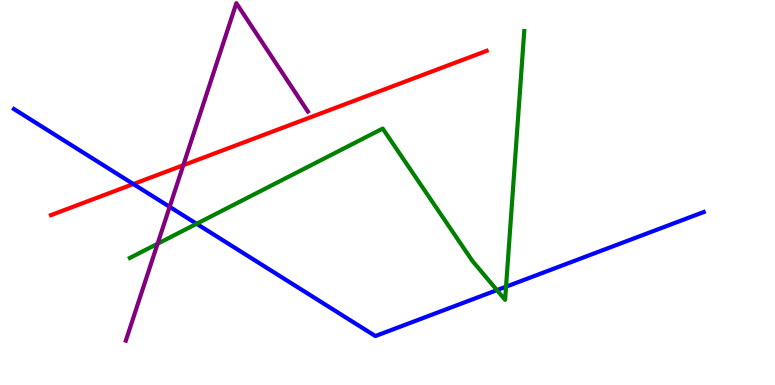[{'lines': ['blue', 'red'], 'intersections': [{'x': 1.72, 'y': 5.22}]}, {'lines': ['green', 'red'], 'intersections': []}, {'lines': ['purple', 'red'], 'intersections': [{'x': 2.36, 'y': 5.71}]}, {'lines': ['blue', 'green'], 'intersections': [{'x': 2.54, 'y': 4.19}, {'x': 6.41, 'y': 2.46}, {'x': 6.53, 'y': 2.55}]}, {'lines': ['blue', 'purple'], 'intersections': [{'x': 2.19, 'y': 4.63}]}, {'lines': ['green', 'purple'], 'intersections': [{'x': 2.03, 'y': 3.67}]}]